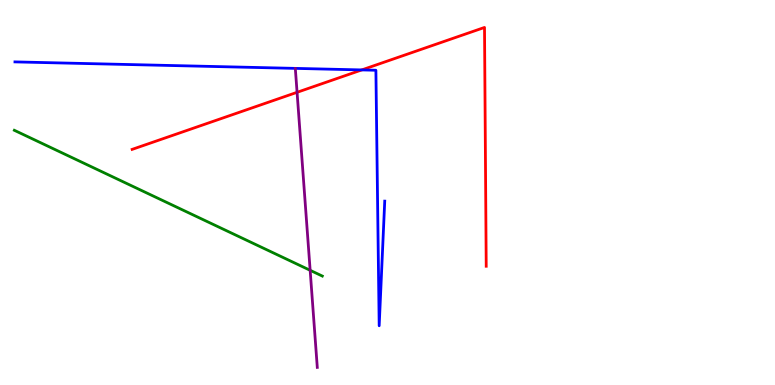[{'lines': ['blue', 'red'], 'intersections': [{'x': 4.67, 'y': 8.18}]}, {'lines': ['green', 'red'], 'intersections': []}, {'lines': ['purple', 'red'], 'intersections': [{'x': 3.83, 'y': 7.6}]}, {'lines': ['blue', 'green'], 'intersections': []}, {'lines': ['blue', 'purple'], 'intersections': []}, {'lines': ['green', 'purple'], 'intersections': [{'x': 4.0, 'y': 2.98}]}]